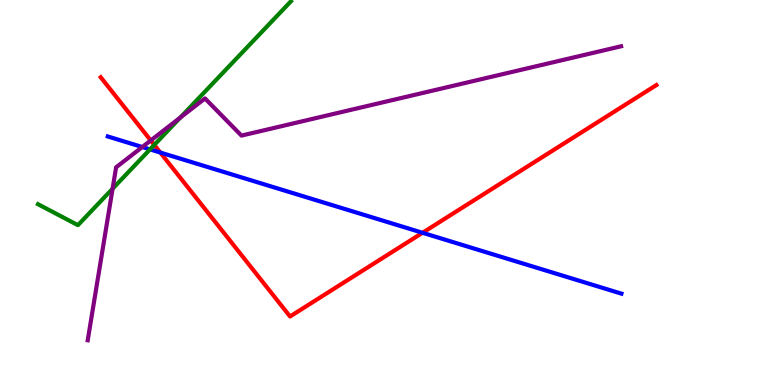[{'lines': ['blue', 'red'], 'intersections': [{'x': 2.07, 'y': 6.04}, {'x': 5.45, 'y': 3.95}]}, {'lines': ['green', 'red'], 'intersections': [{'x': 1.99, 'y': 6.24}]}, {'lines': ['purple', 'red'], 'intersections': [{'x': 1.95, 'y': 6.35}]}, {'lines': ['blue', 'green'], 'intersections': [{'x': 1.94, 'y': 6.12}]}, {'lines': ['blue', 'purple'], 'intersections': [{'x': 1.84, 'y': 6.18}]}, {'lines': ['green', 'purple'], 'intersections': [{'x': 1.45, 'y': 5.1}, {'x': 2.33, 'y': 6.95}]}]